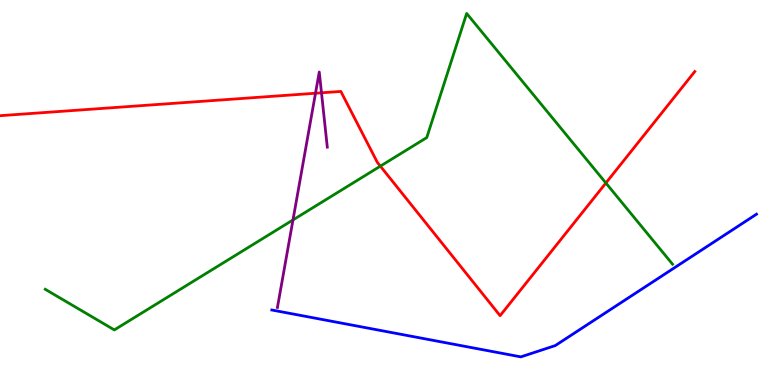[{'lines': ['blue', 'red'], 'intersections': []}, {'lines': ['green', 'red'], 'intersections': [{'x': 4.91, 'y': 5.68}, {'x': 7.82, 'y': 5.25}]}, {'lines': ['purple', 'red'], 'intersections': [{'x': 4.07, 'y': 7.58}, {'x': 4.15, 'y': 7.59}]}, {'lines': ['blue', 'green'], 'intersections': []}, {'lines': ['blue', 'purple'], 'intersections': []}, {'lines': ['green', 'purple'], 'intersections': [{'x': 3.78, 'y': 4.29}]}]